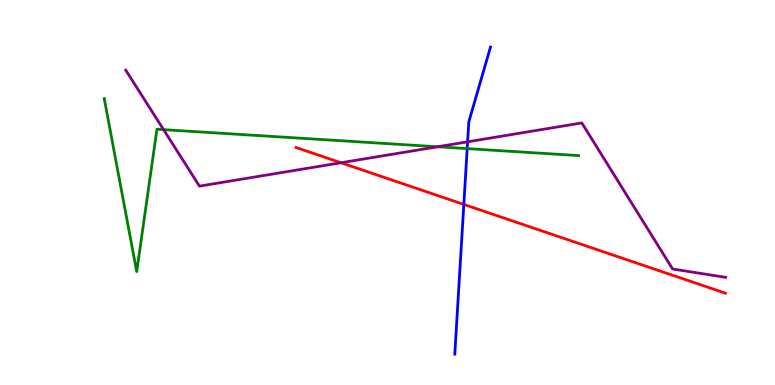[{'lines': ['blue', 'red'], 'intersections': [{'x': 5.98, 'y': 4.69}]}, {'lines': ['green', 'red'], 'intersections': []}, {'lines': ['purple', 'red'], 'intersections': [{'x': 4.4, 'y': 5.77}]}, {'lines': ['blue', 'green'], 'intersections': [{'x': 6.03, 'y': 6.14}]}, {'lines': ['blue', 'purple'], 'intersections': [{'x': 6.03, 'y': 6.32}]}, {'lines': ['green', 'purple'], 'intersections': [{'x': 2.11, 'y': 6.63}, {'x': 5.65, 'y': 6.19}]}]